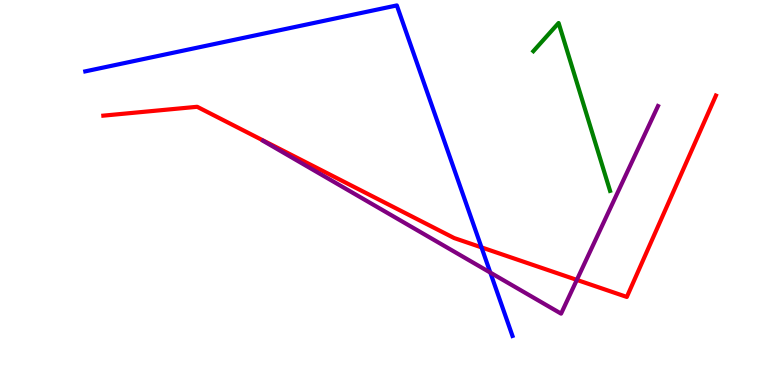[{'lines': ['blue', 'red'], 'intersections': [{'x': 6.21, 'y': 3.57}]}, {'lines': ['green', 'red'], 'intersections': []}, {'lines': ['purple', 'red'], 'intersections': [{'x': 7.44, 'y': 2.73}]}, {'lines': ['blue', 'green'], 'intersections': []}, {'lines': ['blue', 'purple'], 'intersections': [{'x': 6.33, 'y': 2.92}]}, {'lines': ['green', 'purple'], 'intersections': []}]